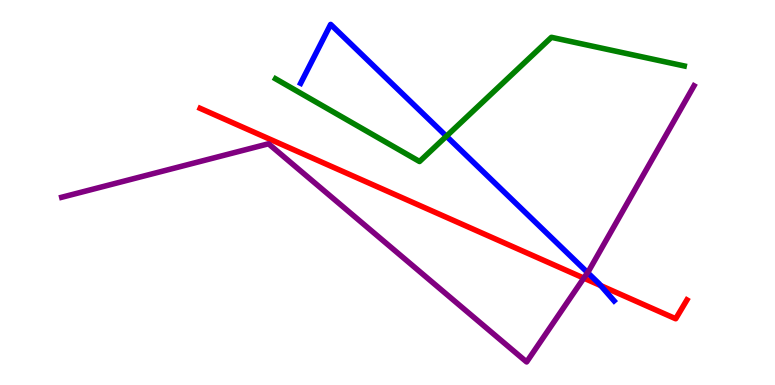[{'lines': ['blue', 'red'], 'intersections': [{'x': 7.75, 'y': 2.58}]}, {'lines': ['green', 'red'], 'intersections': []}, {'lines': ['purple', 'red'], 'intersections': [{'x': 7.53, 'y': 2.78}]}, {'lines': ['blue', 'green'], 'intersections': [{'x': 5.76, 'y': 6.46}]}, {'lines': ['blue', 'purple'], 'intersections': [{'x': 7.58, 'y': 2.92}]}, {'lines': ['green', 'purple'], 'intersections': []}]